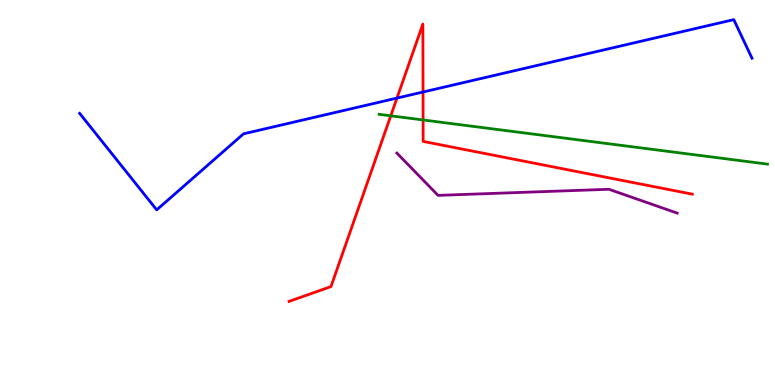[{'lines': ['blue', 'red'], 'intersections': [{'x': 5.12, 'y': 7.45}, {'x': 5.46, 'y': 7.61}]}, {'lines': ['green', 'red'], 'intersections': [{'x': 5.04, 'y': 6.99}, {'x': 5.46, 'y': 6.88}]}, {'lines': ['purple', 'red'], 'intersections': []}, {'lines': ['blue', 'green'], 'intersections': []}, {'lines': ['blue', 'purple'], 'intersections': []}, {'lines': ['green', 'purple'], 'intersections': []}]